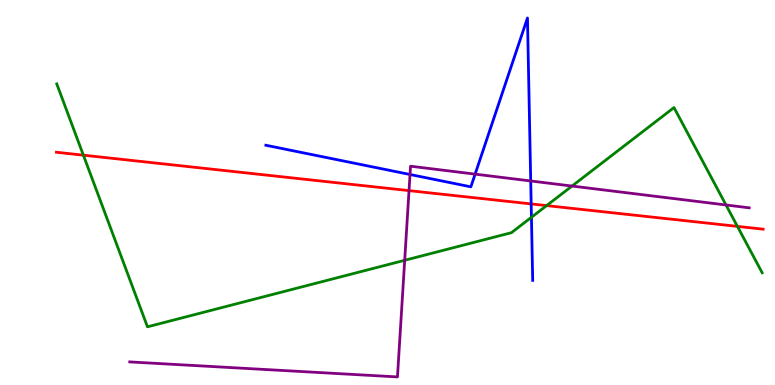[{'lines': ['blue', 'red'], 'intersections': [{'x': 6.85, 'y': 4.7}]}, {'lines': ['green', 'red'], 'intersections': [{'x': 1.08, 'y': 5.97}, {'x': 7.05, 'y': 4.66}, {'x': 9.52, 'y': 4.12}]}, {'lines': ['purple', 'red'], 'intersections': [{'x': 5.28, 'y': 5.05}]}, {'lines': ['blue', 'green'], 'intersections': [{'x': 6.86, 'y': 4.36}]}, {'lines': ['blue', 'purple'], 'intersections': [{'x': 5.29, 'y': 5.47}, {'x': 6.13, 'y': 5.48}, {'x': 6.85, 'y': 5.3}]}, {'lines': ['green', 'purple'], 'intersections': [{'x': 5.22, 'y': 3.24}, {'x': 7.38, 'y': 5.17}, {'x': 9.37, 'y': 4.68}]}]